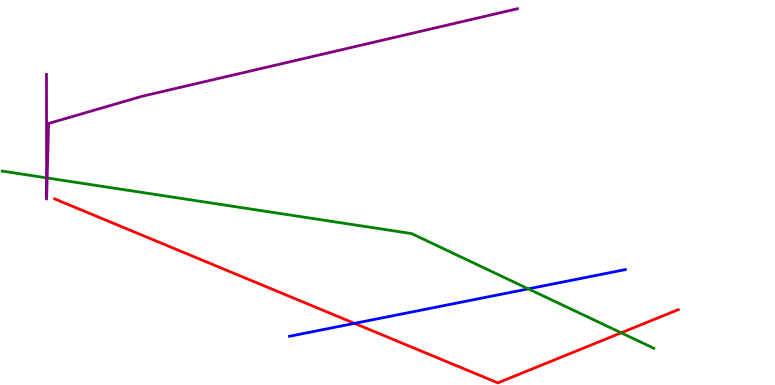[{'lines': ['blue', 'red'], 'intersections': [{'x': 4.57, 'y': 1.6}]}, {'lines': ['green', 'red'], 'intersections': [{'x': 8.02, 'y': 1.36}]}, {'lines': ['purple', 'red'], 'intersections': []}, {'lines': ['blue', 'green'], 'intersections': [{'x': 6.82, 'y': 2.5}]}, {'lines': ['blue', 'purple'], 'intersections': []}, {'lines': ['green', 'purple'], 'intersections': [{'x': 0.601, 'y': 5.38}, {'x': 0.609, 'y': 5.38}]}]